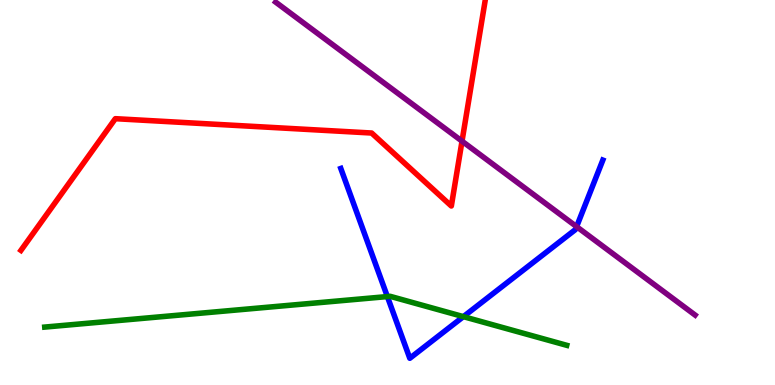[{'lines': ['blue', 'red'], 'intersections': []}, {'lines': ['green', 'red'], 'intersections': []}, {'lines': ['purple', 'red'], 'intersections': [{'x': 5.96, 'y': 6.33}]}, {'lines': ['blue', 'green'], 'intersections': [{'x': 5.0, 'y': 2.3}, {'x': 5.98, 'y': 1.78}]}, {'lines': ['blue', 'purple'], 'intersections': [{'x': 7.44, 'y': 4.11}]}, {'lines': ['green', 'purple'], 'intersections': []}]